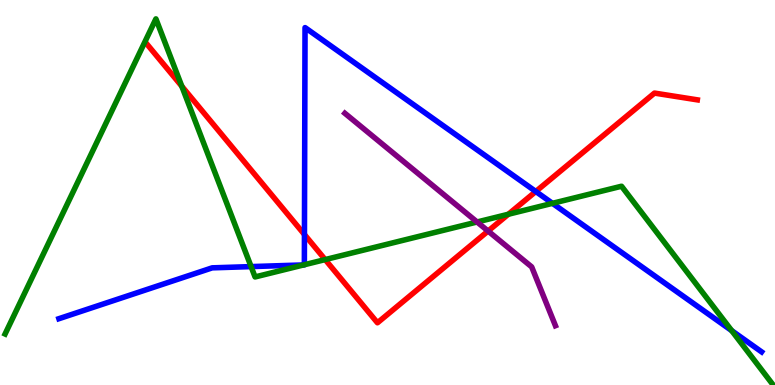[{'lines': ['blue', 'red'], 'intersections': [{'x': 3.93, 'y': 3.91}, {'x': 6.91, 'y': 5.03}]}, {'lines': ['green', 'red'], 'intersections': [{'x': 2.35, 'y': 7.76}, {'x': 4.2, 'y': 3.26}, {'x': 6.56, 'y': 4.44}]}, {'lines': ['purple', 'red'], 'intersections': [{'x': 6.3, 'y': 4.0}]}, {'lines': ['blue', 'green'], 'intersections': [{'x': 3.24, 'y': 3.08}, {'x': 3.92, 'y': 3.12}, {'x': 3.93, 'y': 3.12}, {'x': 7.13, 'y': 4.72}, {'x': 9.44, 'y': 1.41}]}, {'lines': ['blue', 'purple'], 'intersections': []}, {'lines': ['green', 'purple'], 'intersections': [{'x': 6.16, 'y': 4.23}]}]